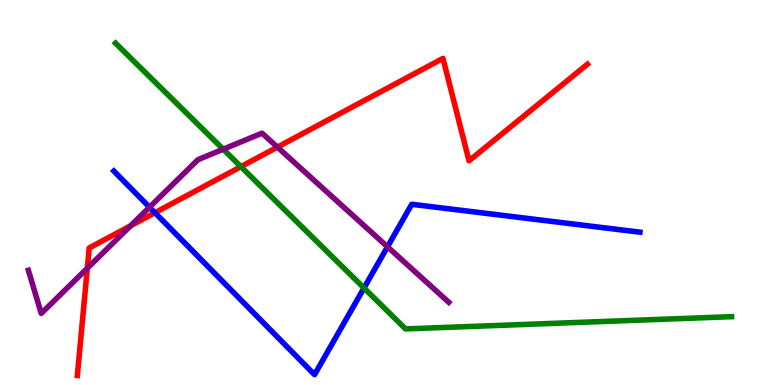[{'lines': ['blue', 'red'], 'intersections': [{'x': 2.0, 'y': 4.47}]}, {'lines': ['green', 'red'], 'intersections': [{'x': 3.11, 'y': 5.67}]}, {'lines': ['purple', 'red'], 'intersections': [{'x': 1.13, 'y': 3.03}, {'x': 1.68, 'y': 4.14}, {'x': 3.58, 'y': 6.18}]}, {'lines': ['blue', 'green'], 'intersections': [{'x': 4.7, 'y': 2.52}]}, {'lines': ['blue', 'purple'], 'intersections': [{'x': 1.93, 'y': 4.62}, {'x': 5.0, 'y': 3.59}]}, {'lines': ['green', 'purple'], 'intersections': [{'x': 2.88, 'y': 6.12}]}]